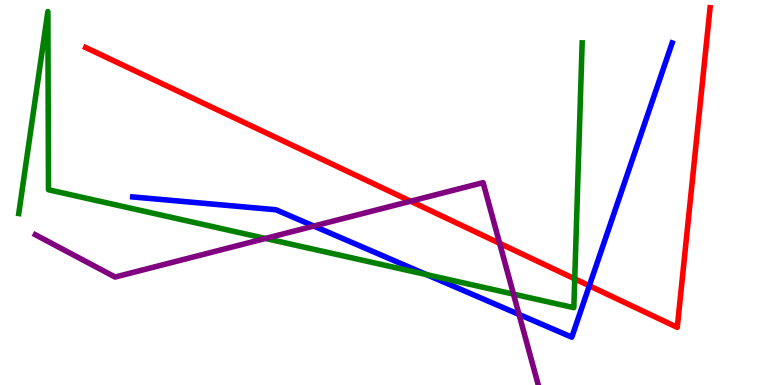[{'lines': ['blue', 'red'], 'intersections': [{'x': 7.6, 'y': 2.58}]}, {'lines': ['green', 'red'], 'intersections': [{'x': 7.42, 'y': 2.76}]}, {'lines': ['purple', 'red'], 'intersections': [{'x': 5.3, 'y': 4.77}, {'x': 6.45, 'y': 3.68}]}, {'lines': ['blue', 'green'], 'intersections': [{'x': 5.5, 'y': 2.87}]}, {'lines': ['blue', 'purple'], 'intersections': [{'x': 4.05, 'y': 4.13}, {'x': 6.7, 'y': 1.83}]}, {'lines': ['green', 'purple'], 'intersections': [{'x': 3.43, 'y': 3.81}, {'x': 6.63, 'y': 2.36}]}]